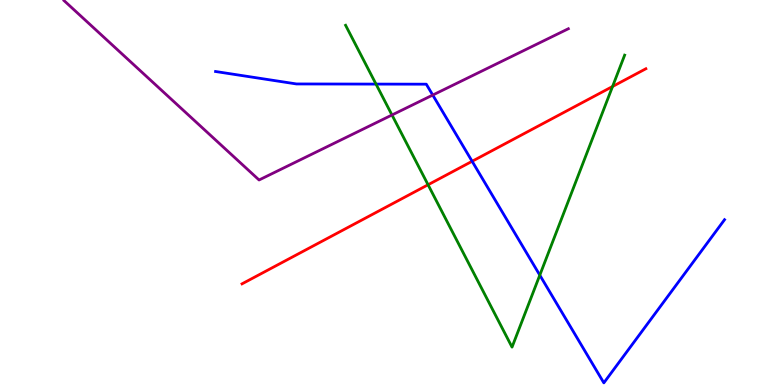[{'lines': ['blue', 'red'], 'intersections': [{'x': 6.09, 'y': 5.81}]}, {'lines': ['green', 'red'], 'intersections': [{'x': 5.52, 'y': 5.2}, {'x': 7.9, 'y': 7.75}]}, {'lines': ['purple', 'red'], 'intersections': []}, {'lines': ['blue', 'green'], 'intersections': [{'x': 4.85, 'y': 7.82}, {'x': 6.97, 'y': 2.85}]}, {'lines': ['blue', 'purple'], 'intersections': [{'x': 5.58, 'y': 7.53}]}, {'lines': ['green', 'purple'], 'intersections': [{'x': 5.06, 'y': 7.01}]}]